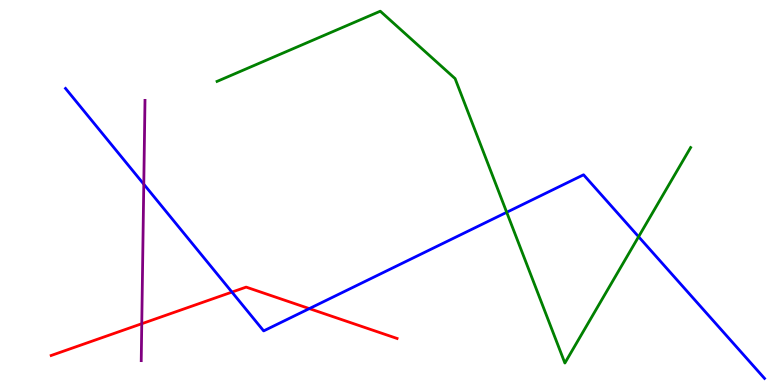[{'lines': ['blue', 'red'], 'intersections': [{'x': 2.99, 'y': 2.41}, {'x': 3.99, 'y': 1.98}]}, {'lines': ['green', 'red'], 'intersections': []}, {'lines': ['purple', 'red'], 'intersections': [{'x': 1.83, 'y': 1.59}]}, {'lines': ['blue', 'green'], 'intersections': [{'x': 6.54, 'y': 4.49}, {'x': 8.24, 'y': 3.85}]}, {'lines': ['blue', 'purple'], 'intersections': [{'x': 1.86, 'y': 5.22}]}, {'lines': ['green', 'purple'], 'intersections': []}]